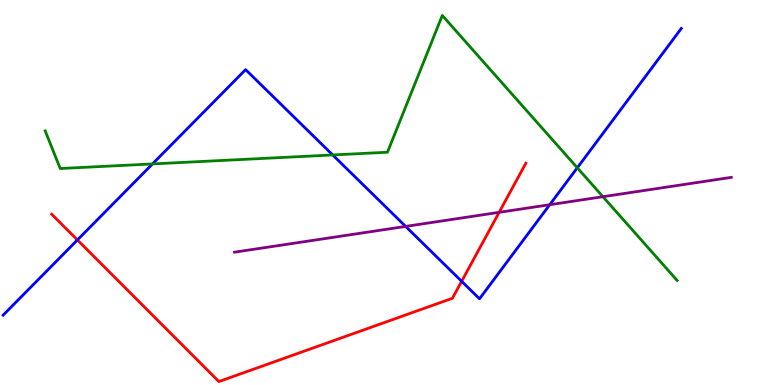[{'lines': ['blue', 'red'], 'intersections': [{'x': 0.999, 'y': 3.77}, {'x': 5.96, 'y': 2.69}]}, {'lines': ['green', 'red'], 'intersections': []}, {'lines': ['purple', 'red'], 'intersections': [{'x': 6.44, 'y': 4.48}]}, {'lines': ['blue', 'green'], 'intersections': [{'x': 1.97, 'y': 5.74}, {'x': 4.29, 'y': 5.98}, {'x': 7.45, 'y': 5.64}]}, {'lines': ['blue', 'purple'], 'intersections': [{'x': 5.23, 'y': 4.12}, {'x': 7.09, 'y': 4.68}]}, {'lines': ['green', 'purple'], 'intersections': [{'x': 7.78, 'y': 4.89}]}]